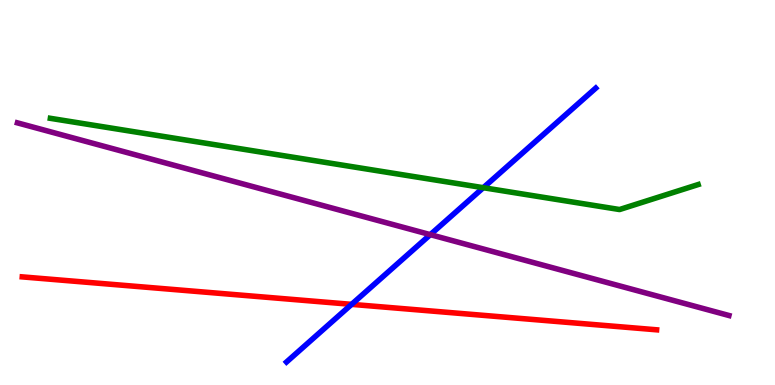[{'lines': ['blue', 'red'], 'intersections': [{'x': 4.54, 'y': 2.09}]}, {'lines': ['green', 'red'], 'intersections': []}, {'lines': ['purple', 'red'], 'intersections': []}, {'lines': ['blue', 'green'], 'intersections': [{'x': 6.24, 'y': 5.12}]}, {'lines': ['blue', 'purple'], 'intersections': [{'x': 5.55, 'y': 3.91}]}, {'lines': ['green', 'purple'], 'intersections': []}]